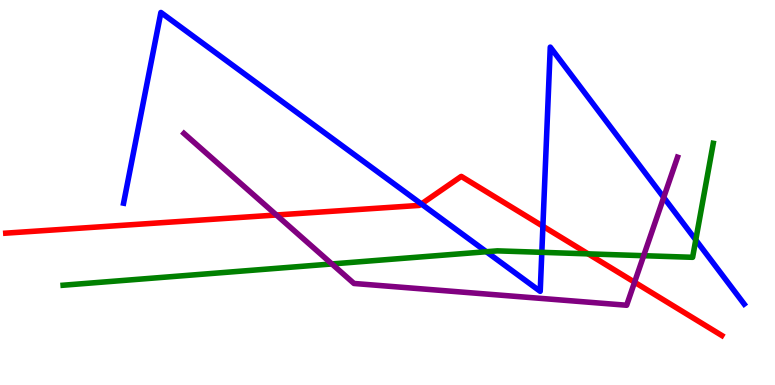[{'lines': ['blue', 'red'], 'intersections': [{'x': 5.44, 'y': 4.7}, {'x': 7.01, 'y': 4.12}]}, {'lines': ['green', 'red'], 'intersections': [{'x': 7.59, 'y': 3.41}]}, {'lines': ['purple', 'red'], 'intersections': [{'x': 3.57, 'y': 4.42}, {'x': 8.19, 'y': 2.67}]}, {'lines': ['blue', 'green'], 'intersections': [{'x': 6.28, 'y': 3.46}, {'x': 6.99, 'y': 3.45}, {'x': 8.98, 'y': 3.77}]}, {'lines': ['blue', 'purple'], 'intersections': [{'x': 8.56, 'y': 4.87}]}, {'lines': ['green', 'purple'], 'intersections': [{'x': 4.28, 'y': 3.14}, {'x': 8.31, 'y': 3.36}]}]